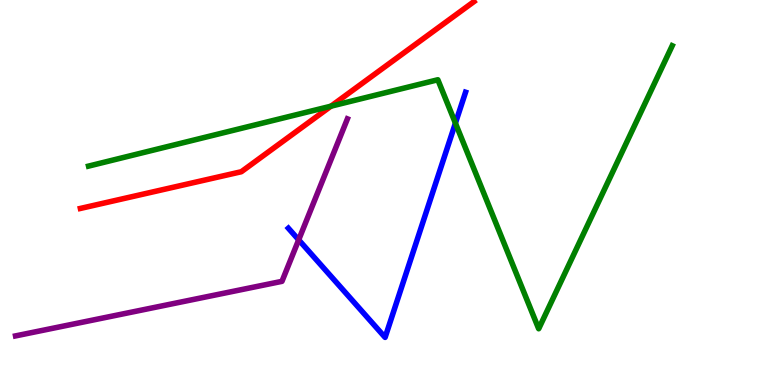[{'lines': ['blue', 'red'], 'intersections': []}, {'lines': ['green', 'red'], 'intersections': [{'x': 4.27, 'y': 7.24}]}, {'lines': ['purple', 'red'], 'intersections': []}, {'lines': ['blue', 'green'], 'intersections': [{'x': 5.88, 'y': 6.8}]}, {'lines': ['blue', 'purple'], 'intersections': [{'x': 3.85, 'y': 3.77}]}, {'lines': ['green', 'purple'], 'intersections': []}]